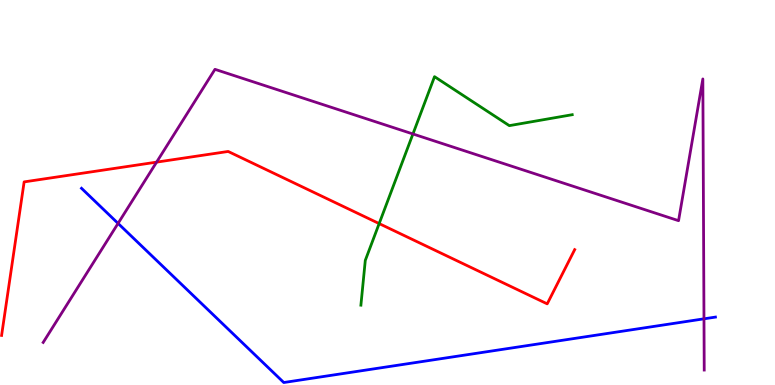[{'lines': ['blue', 'red'], 'intersections': []}, {'lines': ['green', 'red'], 'intersections': [{'x': 4.89, 'y': 4.19}]}, {'lines': ['purple', 'red'], 'intersections': [{'x': 2.02, 'y': 5.79}]}, {'lines': ['blue', 'green'], 'intersections': []}, {'lines': ['blue', 'purple'], 'intersections': [{'x': 1.52, 'y': 4.2}, {'x': 9.08, 'y': 1.72}]}, {'lines': ['green', 'purple'], 'intersections': [{'x': 5.33, 'y': 6.52}]}]